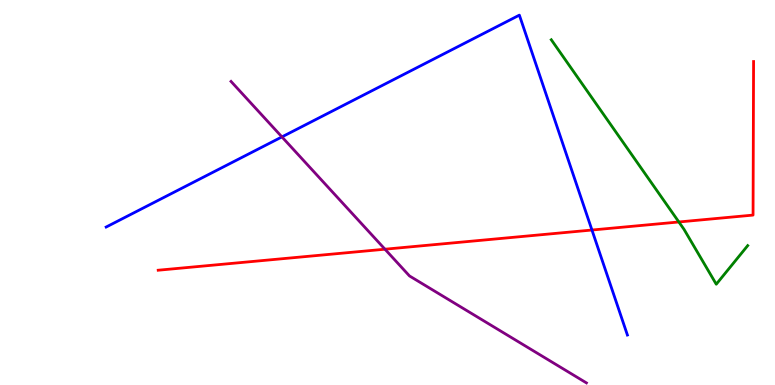[{'lines': ['blue', 'red'], 'intersections': [{'x': 7.64, 'y': 4.03}]}, {'lines': ['green', 'red'], 'intersections': [{'x': 8.76, 'y': 4.23}]}, {'lines': ['purple', 'red'], 'intersections': [{'x': 4.97, 'y': 3.53}]}, {'lines': ['blue', 'green'], 'intersections': []}, {'lines': ['blue', 'purple'], 'intersections': [{'x': 3.64, 'y': 6.44}]}, {'lines': ['green', 'purple'], 'intersections': []}]